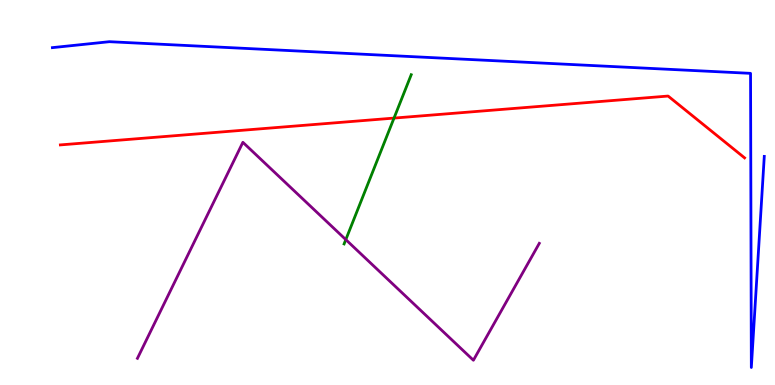[{'lines': ['blue', 'red'], 'intersections': []}, {'lines': ['green', 'red'], 'intersections': [{'x': 5.08, 'y': 6.93}]}, {'lines': ['purple', 'red'], 'intersections': []}, {'lines': ['blue', 'green'], 'intersections': []}, {'lines': ['blue', 'purple'], 'intersections': []}, {'lines': ['green', 'purple'], 'intersections': [{'x': 4.46, 'y': 3.78}]}]